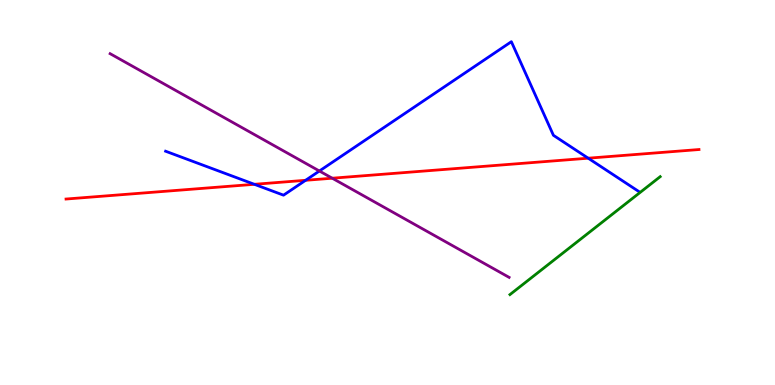[{'lines': ['blue', 'red'], 'intersections': [{'x': 3.28, 'y': 5.21}, {'x': 3.94, 'y': 5.32}, {'x': 7.59, 'y': 5.89}]}, {'lines': ['green', 'red'], 'intersections': []}, {'lines': ['purple', 'red'], 'intersections': [{'x': 4.29, 'y': 5.37}]}, {'lines': ['blue', 'green'], 'intersections': []}, {'lines': ['blue', 'purple'], 'intersections': [{'x': 4.12, 'y': 5.56}]}, {'lines': ['green', 'purple'], 'intersections': []}]